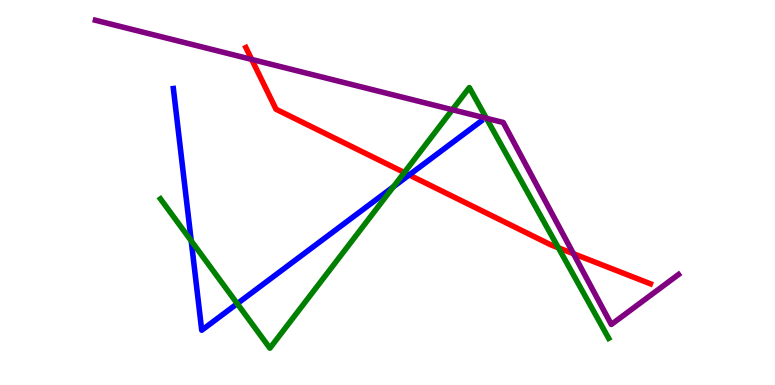[{'lines': ['blue', 'red'], 'intersections': [{'x': 5.28, 'y': 5.46}]}, {'lines': ['green', 'red'], 'intersections': [{'x': 5.22, 'y': 5.52}, {'x': 7.2, 'y': 3.56}]}, {'lines': ['purple', 'red'], 'intersections': [{'x': 3.25, 'y': 8.46}, {'x': 7.4, 'y': 3.41}]}, {'lines': ['blue', 'green'], 'intersections': [{'x': 2.47, 'y': 3.74}, {'x': 3.06, 'y': 2.11}, {'x': 5.08, 'y': 5.15}]}, {'lines': ['blue', 'purple'], 'intersections': []}, {'lines': ['green', 'purple'], 'intersections': [{'x': 5.84, 'y': 7.15}, {'x': 6.28, 'y': 6.93}]}]